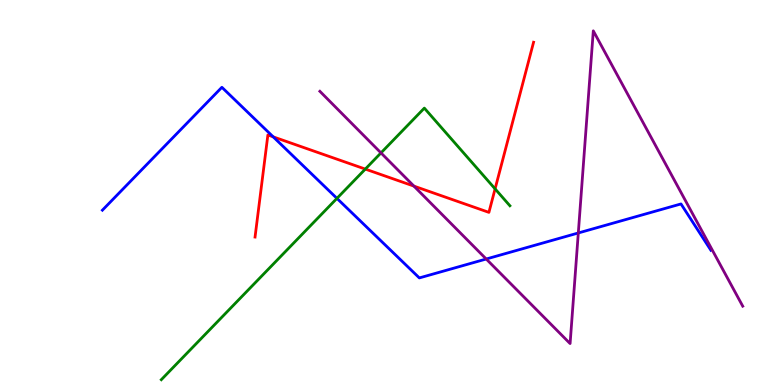[{'lines': ['blue', 'red'], 'intersections': [{'x': 3.53, 'y': 6.45}]}, {'lines': ['green', 'red'], 'intersections': [{'x': 4.71, 'y': 5.61}, {'x': 6.39, 'y': 5.09}]}, {'lines': ['purple', 'red'], 'intersections': [{'x': 5.34, 'y': 5.17}]}, {'lines': ['blue', 'green'], 'intersections': [{'x': 4.35, 'y': 4.85}]}, {'lines': ['blue', 'purple'], 'intersections': [{'x': 6.27, 'y': 3.27}, {'x': 7.46, 'y': 3.95}]}, {'lines': ['green', 'purple'], 'intersections': [{'x': 4.92, 'y': 6.03}]}]